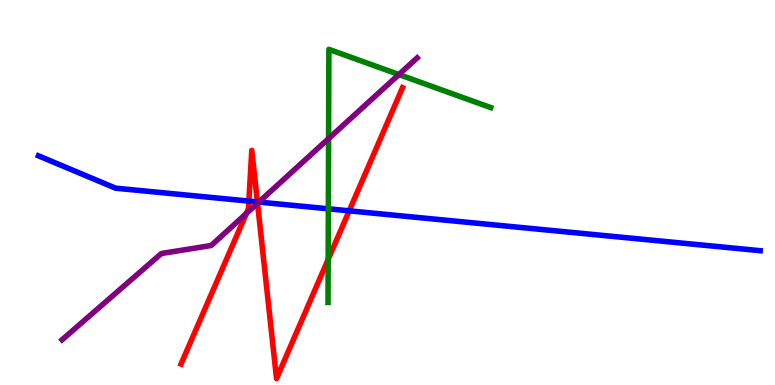[{'lines': ['blue', 'red'], 'intersections': [{'x': 3.21, 'y': 4.78}, {'x': 3.32, 'y': 4.76}, {'x': 4.51, 'y': 4.52}]}, {'lines': ['green', 'red'], 'intersections': [{'x': 4.23, 'y': 3.26}]}, {'lines': ['purple', 'red'], 'intersections': [{'x': 3.18, 'y': 4.46}, {'x': 3.32, 'y': 4.72}]}, {'lines': ['blue', 'green'], 'intersections': [{'x': 4.24, 'y': 4.58}]}, {'lines': ['blue', 'purple'], 'intersections': [{'x': 3.34, 'y': 4.75}]}, {'lines': ['green', 'purple'], 'intersections': [{'x': 4.24, 'y': 6.4}, {'x': 5.15, 'y': 8.06}]}]